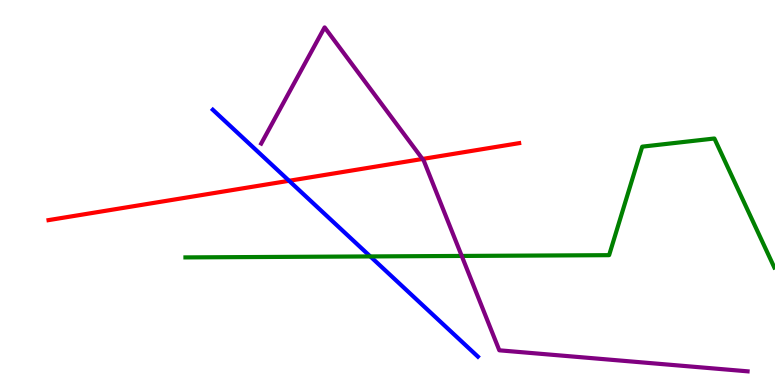[{'lines': ['blue', 'red'], 'intersections': [{'x': 3.73, 'y': 5.3}]}, {'lines': ['green', 'red'], 'intersections': []}, {'lines': ['purple', 'red'], 'intersections': [{'x': 5.45, 'y': 5.87}]}, {'lines': ['blue', 'green'], 'intersections': [{'x': 4.78, 'y': 3.34}]}, {'lines': ['blue', 'purple'], 'intersections': []}, {'lines': ['green', 'purple'], 'intersections': [{'x': 5.96, 'y': 3.35}]}]